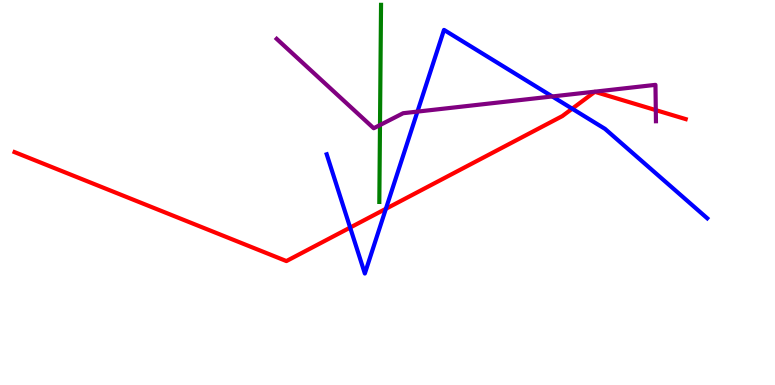[{'lines': ['blue', 'red'], 'intersections': [{'x': 4.52, 'y': 4.09}, {'x': 4.98, 'y': 4.58}, {'x': 7.38, 'y': 7.18}]}, {'lines': ['green', 'red'], 'intersections': []}, {'lines': ['purple', 'red'], 'intersections': [{'x': 8.46, 'y': 7.14}]}, {'lines': ['blue', 'green'], 'intersections': []}, {'lines': ['blue', 'purple'], 'intersections': [{'x': 5.39, 'y': 7.1}, {'x': 7.13, 'y': 7.49}]}, {'lines': ['green', 'purple'], 'intersections': [{'x': 4.9, 'y': 6.75}]}]